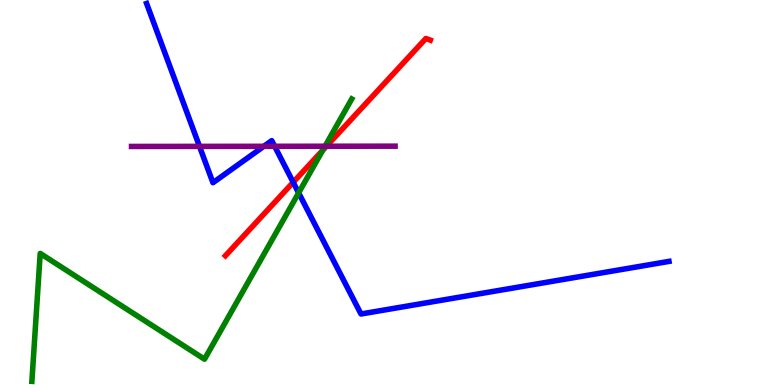[{'lines': ['blue', 'red'], 'intersections': [{'x': 3.78, 'y': 5.27}]}, {'lines': ['green', 'red'], 'intersections': [{'x': 4.16, 'y': 6.1}]}, {'lines': ['purple', 'red'], 'intersections': [{'x': 4.21, 'y': 6.2}]}, {'lines': ['blue', 'green'], 'intersections': [{'x': 3.85, 'y': 4.99}]}, {'lines': ['blue', 'purple'], 'intersections': [{'x': 2.57, 'y': 6.2}, {'x': 3.4, 'y': 6.2}, {'x': 3.54, 'y': 6.2}]}, {'lines': ['green', 'purple'], 'intersections': [{'x': 4.19, 'y': 6.2}]}]